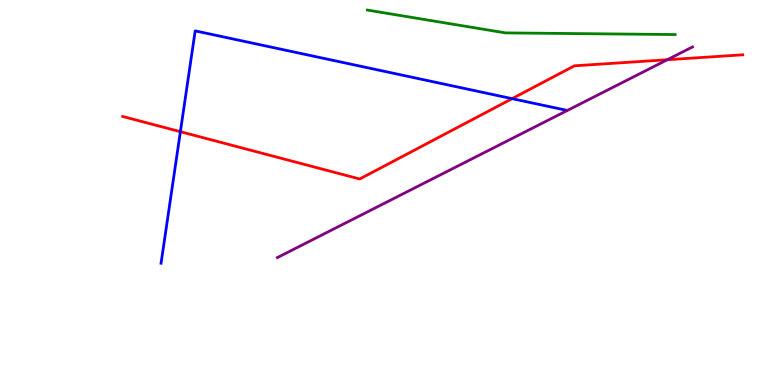[{'lines': ['blue', 'red'], 'intersections': [{'x': 2.33, 'y': 6.58}, {'x': 6.61, 'y': 7.44}]}, {'lines': ['green', 'red'], 'intersections': []}, {'lines': ['purple', 'red'], 'intersections': [{'x': 8.61, 'y': 8.45}]}, {'lines': ['blue', 'green'], 'intersections': []}, {'lines': ['blue', 'purple'], 'intersections': []}, {'lines': ['green', 'purple'], 'intersections': []}]